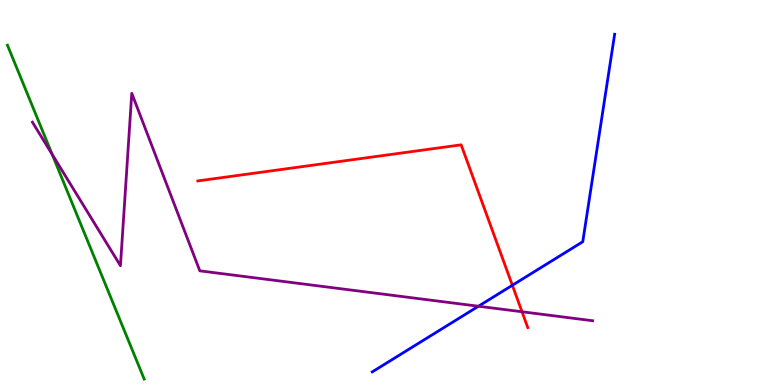[{'lines': ['blue', 'red'], 'intersections': [{'x': 6.61, 'y': 2.59}]}, {'lines': ['green', 'red'], 'intersections': []}, {'lines': ['purple', 'red'], 'intersections': [{'x': 6.74, 'y': 1.9}]}, {'lines': ['blue', 'green'], 'intersections': []}, {'lines': ['blue', 'purple'], 'intersections': [{'x': 6.17, 'y': 2.05}]}, {'lines': ['green', 'purple'], 'intersections': [{'x': 0.673, 'y': 5.99}]}]